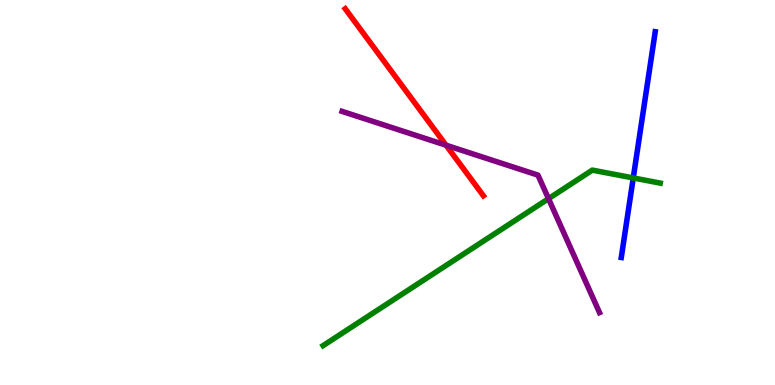[{'lines': ['blue', 'red'], 'intersections': []}, {'lines': ['green', 'red'], 'intersections': []}, {'lines': ['purple', 'red'], 'intersections': [{'x': 5.76, 'y': 6.23}]}, {'lines': ['blue', 'green'], 'intersections': [{'x': 8.17, 'y': 5.38}]}, {'lines': ['blue', 'purple'], 'intersections': []}, {'lines': ['green', 'purple'], 'intersections': [{'x': 7.08, 'y': 4.84}]}]